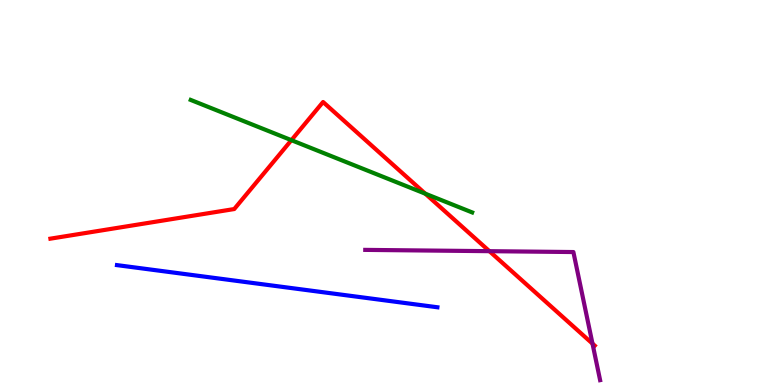[{'lines': ['blue', 'red'], 'intersections': []}, {'lines': ['green', 'red'], 'intersections': [{'x': 3.76, 'y': 6.36}, {'x': 5.49, 'y': 4.97}]}, {'lines': ['purple', 'red'], 'intersections': [{'x': 6.31, 'y': 3.48}, {'x': 7.65, 'y': 1.07}]}, {'lines': ['blue', 'green'], 'intersections': []}, {'lines': ['blue', 'purple'], 'intersections': []}, {'lines': ['green', 'purple'], 'intersections': []}]